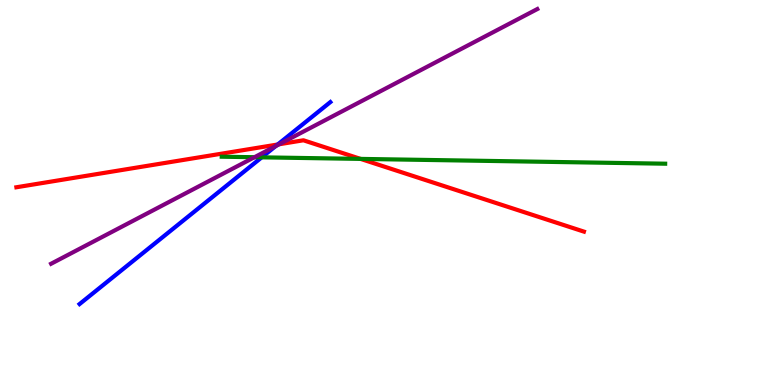[{'lines': ['blue', 'red'], 'intersections': [{'x': 3.58, 'y': 6.25}]}, {'lines': ['green', 'red'], 'intersections': [{'x': 4.65, 'y': 5.87}]}, {'lines': ['purple', 'red'], 'intersections': [{'x': 3.6, 'y': 6.25}]}, {'lines': ['blue', 'green'], 'intersections': [{'x': 3.38, 'y': 5.91}]}, {'lines': ['blue', 'purple'], 'intersections': [{'x': 3.56, 'y': 6.21}]}, {'lines': ['green', 'purple'], 'intersections': [{'x': 3.28, 'y': 5.92}]}]